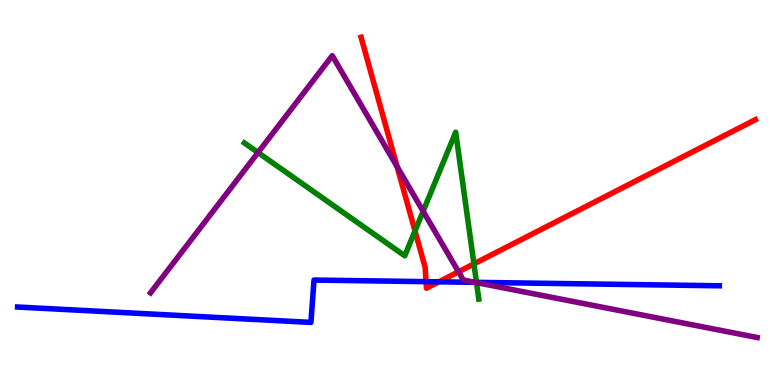[{'lines': ['blue', 'red'], 'intersections': [{'x': 5.5, 'y': 2.68}, {'x': 5.66, 'y': 2.68}]}, {'lines': ['green', 'red'], 'intersections': [{'x': 5.35, 'y': 4.0}, {'x': 6.12, 'y': 3.15}]}, {'lines': ['purple', 'red'], 'intersections': [{'x': 5.12, 'y': 5.67}, {'x': 5.92, 'y': 2.94}]}, {'lines': ['blue', 'green'], 'intersections': [{'x': 6.15, 'y': 2.67}]}, {'lines': ['blue', 'purple'], 'intersections': [{'x': 6.13, 'y': 2.67}]}, {'lines': ['green', 'purple'], 'intersections': [{'x': 3.33, 'y': 6.04}, {'x': 5.46, 'y': 4.51}, {'x': 6.15, 'y': 2.66}]}]